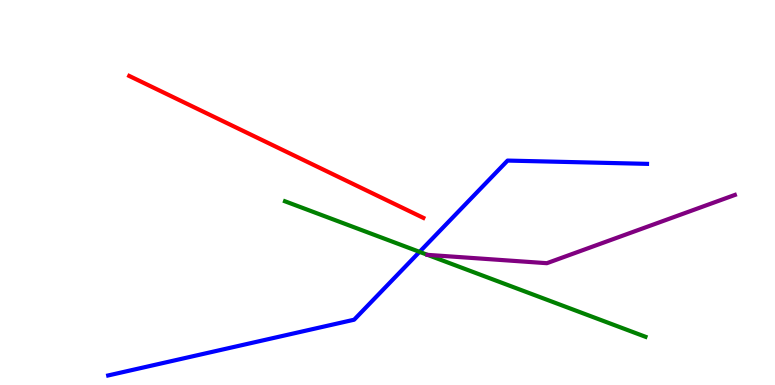[{'lines': ['blue', 'red'], 'intersections': []}, {'lines': ['green', 'red'], 'intersections': []}, {'lines': ['purple', 'red'], 'intersections': []}, {'lines': ['blue', 'green'], 'intersections': [{'x': 5.41, 'y': 3.46}]}, {'lines': ['blue', 'purple'], 'intersections': []}, {'lines': ['green', 'purple'], 'intersections': [{'x': 5.52, 'y': 3.38}]}]